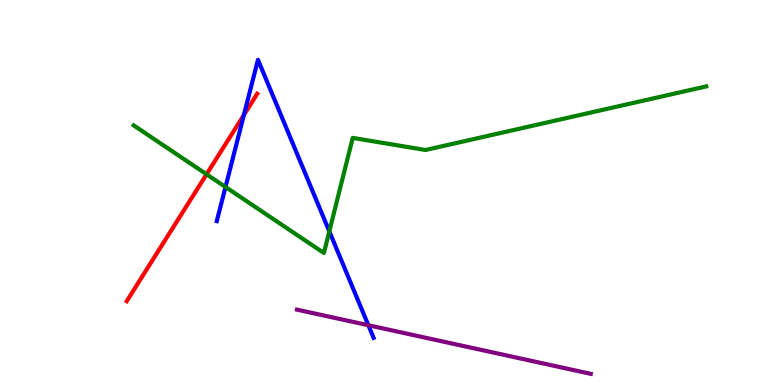[{'lines': ['blue', 'red'], 'intersections': [{'x': 3.15, 'y': 7.01}]}, {'lines': ['green', 'red'], 'intersections': [{'x': 2.67, 'y': 5.47}]}, {'lines': ['purple', 'red'], 'intersections': []}, {'lines': ['blue', 'green'], 'intersections': [{'x': 2.91, 'y': 5.14}, {'x': 4.25, 'y': 3.99}]}, {'lines': ['blue', 'purple'], 'intersections': [{'x': 4.75, 'y': 1.55}]}, {'lines': ['green', 'purple'], 'intersections': []}]